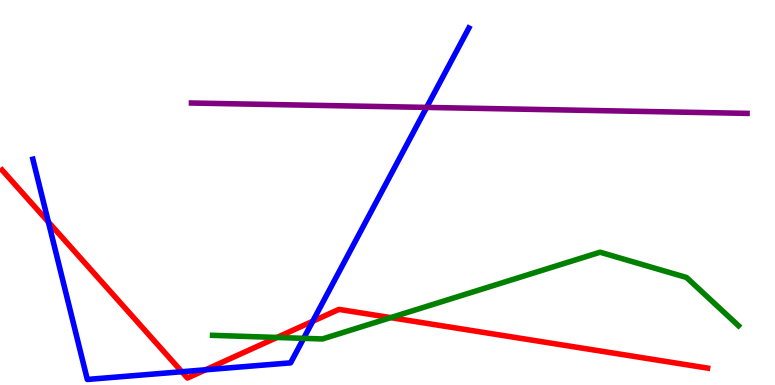[{'lines': ['blue', 'red'], 'intersections': [{'x': 0.624, 'y': 4.23}, {'x': 2.35, 'y': 0.345}, {'x': 2.65, 'y': 0.395}, {'x': 4.04, 'y': 1.66}]}, {'lines': ['green', 'red'], 'intersections': [{'x': 3.57, 'y': 1.23}, {'x': 5.04, 'y': 1.75}]}, {'lines': ['purple', 'red'], 'intersections': []}, {'lines': ['blue', 'green'], 'intersections': [{'x': 3.92, 'y': 1.21}]}, {'lines': ['blue', 'purple'], 'intersections': [{'x': 5.5, 'y': 7.21}]}, {'lines': ['green', 'purple'], 'intersections': []}]